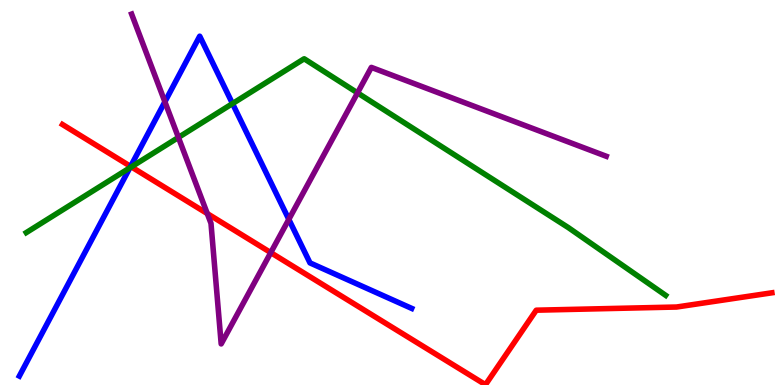[{'lines': ['blue', 'red'], 'intersections': [{'x': 1.69, 'y': 5.68}]}, {'lines': ['green', 'red'], 'intersections': [{'x': 1.69, 'y': 5.67}]}, {'lines': ['purple', 'red'], 'intersections': [{'x': 2.67, 'y': 4.45}, {'x': 3.49, 'y': 3.44}]}, {'lines': ['blue', 'green'], 'intersections': [{'x': 1.68, 'y': 5.64}, {'x': 3.0, 'y': 7.31}]}, {'lines': ['blue', 'purple'], 'intersections': [{'x': 2.13, 'y': 7.36}, {'x': 3.73, 'y': 4.3}]}, {'lines': ['green', 'purple'], 'intersections': [{'x': 2.3, 'y': 6.43}, {'x': 4.61, 'y': 7.59}]}]